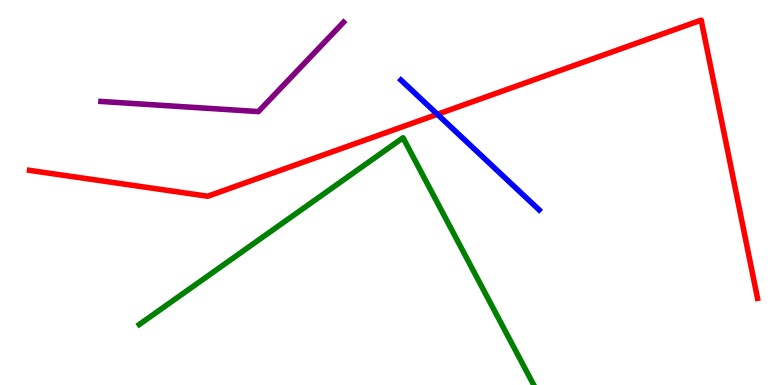[{'lines': ['blue', 'red'], 'intersections': [{'x': 5.64, 'y': 7.03}]}, {'lines': ['green', 'red'], 'intersections': []}, {'lines': ['purple', 'red'], 'intersections': []}, {'lines': ['blue', 'green'], 'intersections': []}, {'lines': ['blue', 'purple'], 'intersections': []}, {'lines': ['green', 'purple'], 'intersections': []}]